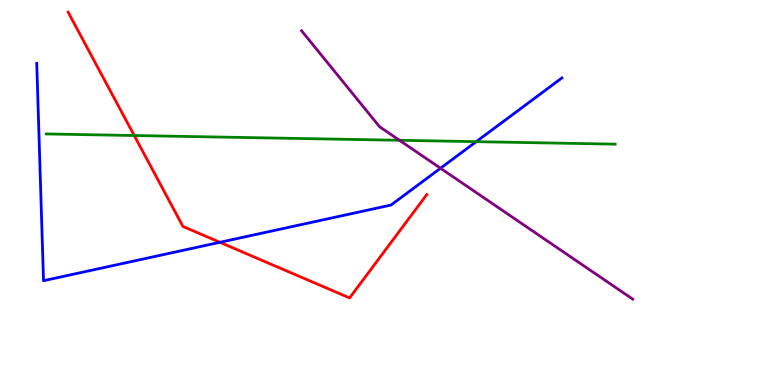[{'lines': ['blue', 'red'], 'intersections': [{'x': 2.84, 'y': 3.71}]}, {'lines': ['green', 'red'], 'intersections': [{'x': 1.73, 'y': 6.48}]}, {'lines': ['purple', 'red'], 'intersections': []}, {'lines': ['blue', 'green'], 'intersections': [{'x': 6.15, 'y': 6.32}]}, {'lines': ['blue', 'purple'], 'intersections': [{'x': 5.68, 'y': 5.63}]}, {'lines': ['green', 'purple'], 'intersections': [{'x': 5.15, 'y': 6.36}]}]